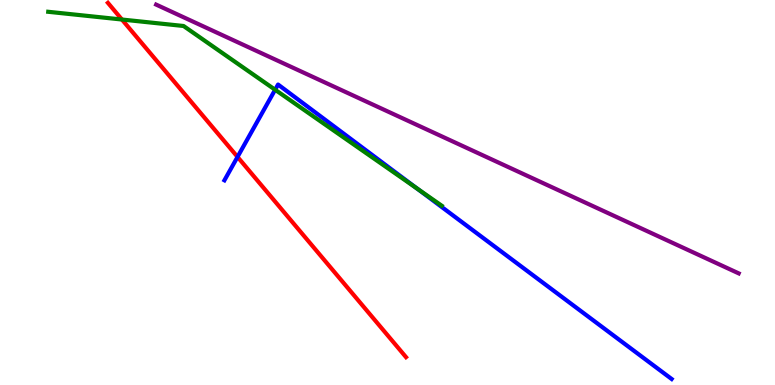[{'lines': ['blue', 'red'], 'intersections': [{'x': 3.06, 'y': 5.92}]}, {'lines': ['green', 'red'], 'intersections': [{'x': 1.57, 'y': 9.49}]}, {'lines': ['purple', 'red'], 'intersections': []}, {'lines': ['blue', 'green'], 'intersections': [{'x': 3.55, 'y': 7.67}, {'x': 5.38, 'y': 5.1}]}, {'lines': ['blue', 'purple'], 'intersections': []}, {'lines': ['green', 'purple'], 'intersections': []}]